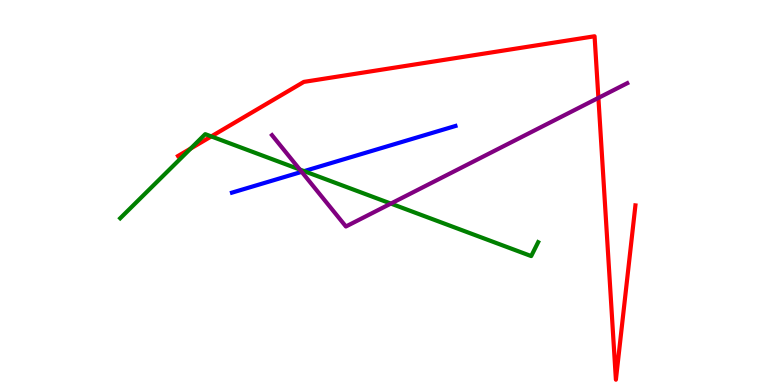[{'lines': ['blue', 'red'], 'intersections': []}, {'lines': ['green', 'red'], 'intersections': [{'x': 2.46, 'y': 6.14}, {'x': 2.73, 'y': 6.46}]}, {'lines': ['purple', 'red'], 'intersections': [{'x': 7.72, 'y': 7.46}]}, {'lines': ['blue', 'green'], 'intersections': [{'x': 3.92, 'y': 5.56}]}, {'lines': ['blue', 'purple'], 'intersections': [{'x': 3.89, 'y': 5.54}]}, {'lines': ['green', 'purple'], 'intersections': [{'x': 3.87, 'y': 5.6}, {'x': 5.04, 'y': 4.71}]}]